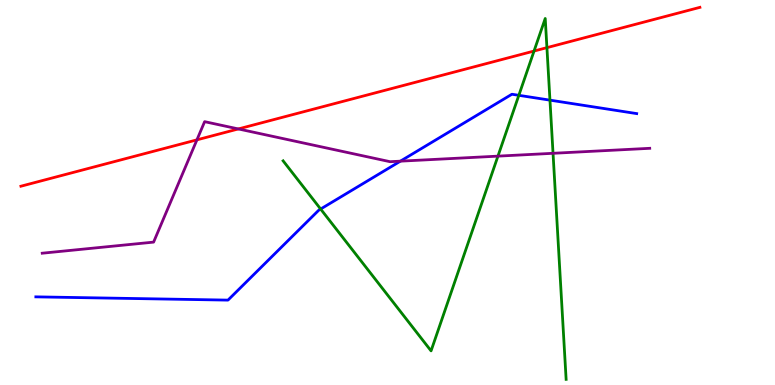[{'lines': ['blue', 'red'], 'intersections': []}, {'lines': ['green', 'red'], 'intersections': [{'x': 6.89, 'y': 8.67}, {'x': 7.06, 'y': 8.76}]}, {'lines': ['purple', 'red'], 'intersections': [{'x': 2.54, 'y': 6.37}, {'x': 3.08, 'y': 6.65}]}, {'lines': ['blue', 'green'], 'intersections': [{'x': 4.14, 'y': 4.57}, {'x': 6.69, 'y': 7.52}, {'x': 7.1, 'y': 7.4}]}, {'lines': ['blue', 'purple'], 'intersections': [{'x': 5.17, 'y': 5.81}]}, {'lines': ['green', 'purple'], 'intersections': [{'x': 6.43, 'y': 5.94}, {'x': 7.14, 'y': 6.02}]}]